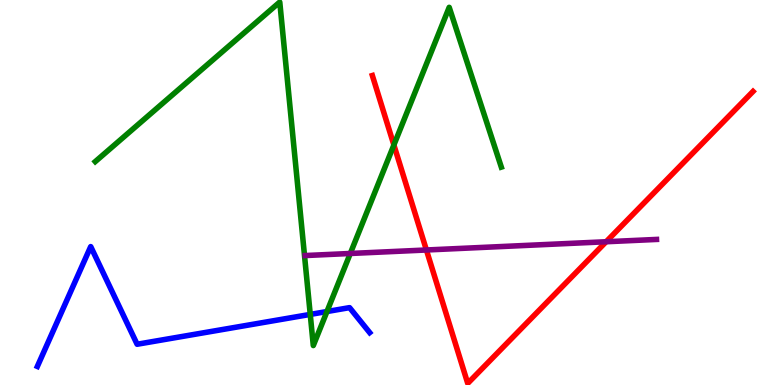[{'lines': ['blue', 'red'], 'intersections': []}, {'lines': ['green', 'red'], 'intersections': [{'x': 5.08, 'y': 6.23}]}, {'lines': ['purple', 'red'], 'intersections': [{'x': 5.5, 'y': 3.51}, {'x': 7.82, 'y': 3.72}]}, {'lines': ['blue', 'green'], 'intersections': [{'x': 4.0, 'y': 1.83}, {'x': 4.22, 'y': 1.91}]}, {'lines': ['blue', 'purple'], 'intersections': []}, {'lines': ['green', 'purple'], 'intersections': [{'x': 4.52, 'y': 3.42}]}]